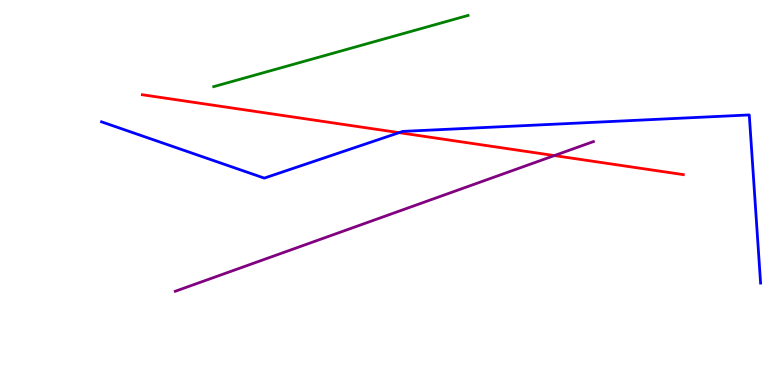[{'lines': ['blue', 'red'], 'intersections': [{'x': 5.15, 'y': 6.55}]}, {'lines': ['green', 'red'], 'intersections': []}, {'lines': ['purple', 'red'], 'intersections': [{'x': 7.15, 'y': 5.96}]}, {'lines': ['blue', 'green'], 'intersections': []}, {'lines': ['blue', 'purple'], 'intersections': []}, {'lines': ['green', 'purple'], 'intersections': []}]